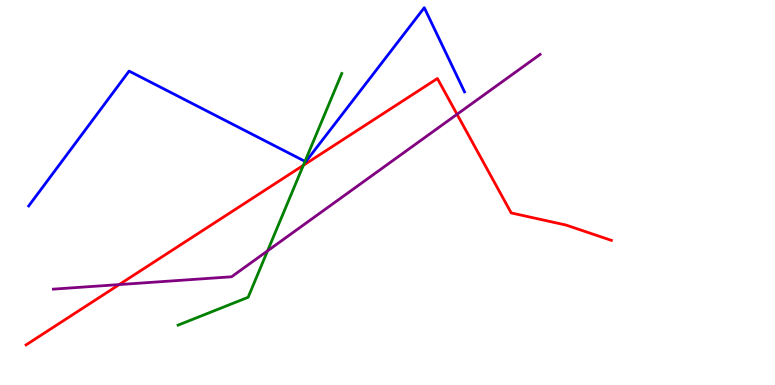[{'lines': ['blue', 'red'], 'intersections': []}, {'lines': ['green', 'red'], 'intersections': [{'x': 3.91, 'y': 5.71}]}, {'lines': ['purple', 'red'], 'intersections': [{'x': 1.54, 'y': 2.61}, {'x': 5.9, 'y': 7.03}]}, {'lines': ['blue', 'green'], 'intersections': [{'x': 3.94, 'y': 5.81}]}, {'lines': ['blue', 'purple'], 'intersections': []}, {'lines': ['green', 'purple'], 'intersections': [{'x': 3.45, 'y': 3.48}]}]